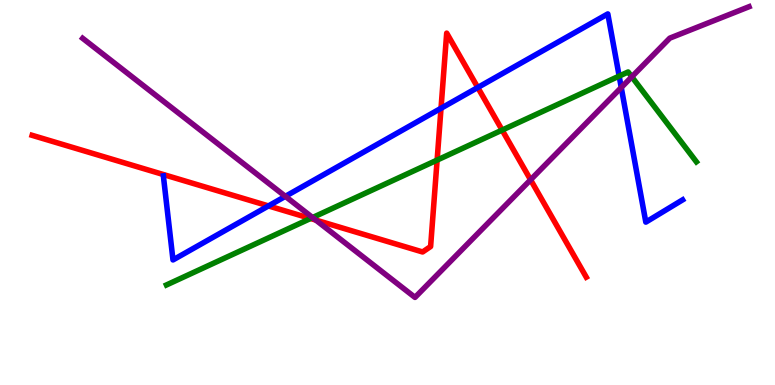[{'lines': ['blue', 'red'], 'intersections': [{'x': 3.46, 'y': 4.65}, {'x': 5.69, 'y': 7.19}, {'x': 6.16, 'y': 7.73}]}, {'lines': ['green', 'red'], 'intersections': [{'x': 4.01, 'y': 4.32}, {'x': 5.64, 'y': 5.84}, {'x': 6.48, 'y': 6.62}]}, {'lines': ['purple', 'red'], 'intersections': [{'x': 4.07, 'y': 4.28}, {'x': 6.85, 'y': 5.33}]}, {'lines': ['blue', 'green'], 'intersections': [{'x': 7.99, 'y': 8.02}]}, {'lines': ['blue', 'purple'], 'intersections': [{'x': 3.68, 'y': 4.9}, {'x': 8.02, 'y': 7.73}]}, {'lines': ['green', 'purple'], 'intersections': [{'x': 4.03, 'y': 4.35}, {'x': 8.15, 'y': 8.0}]}]